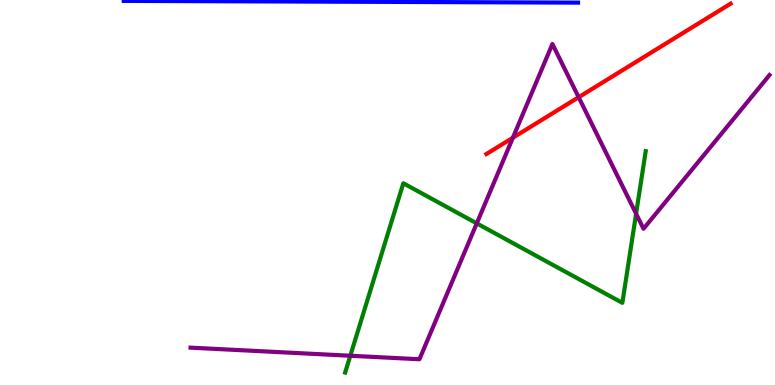[{'lines': ['blue', 'red'], 'intersections': []}, {'lines': ['green', 'red'], 'intersections': []}, {'lines': ['purple', 'red'], 'intersections': [{'x': 6.62, 'y': 6.42}, {'x': 7.47, 'y': 7.47}]}, {'lines': ['blue', 'green'], 'intersections': []}, {'lines': ['blue', 'purple'], 'intersections': []}, {'lines': ['green', 'purple'], 'intersections': [{'x': 4.52, 'y': 0.76}, {'x': 6.15, 'y': 4.2}, {'x': 8.21, 'y': 4.45}]}]